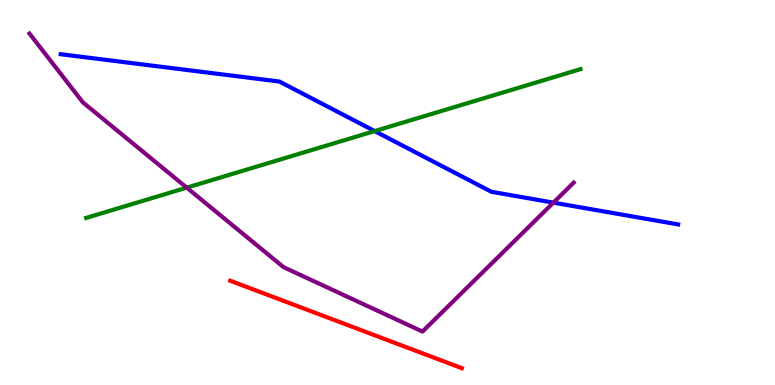[{'lines': ['blue', 'red'], 'intersections': []}, {'lines': ['green', 'red'], 'intersections': []}, {'lines': ['purple', 'red'], 'intersections': []}, {'lines': ['blue', 'green'], 'intersections': [{'x': 4.83, 'y': 6.6}]}, {'lines': ['blue', 'purple'], 'intersections': [{'x': 7.14, 'y': 4.74}]}, {'lines': ['green', 'purple'], 'intersections': [{'x': 2.41, 'y': 5.13}]}]